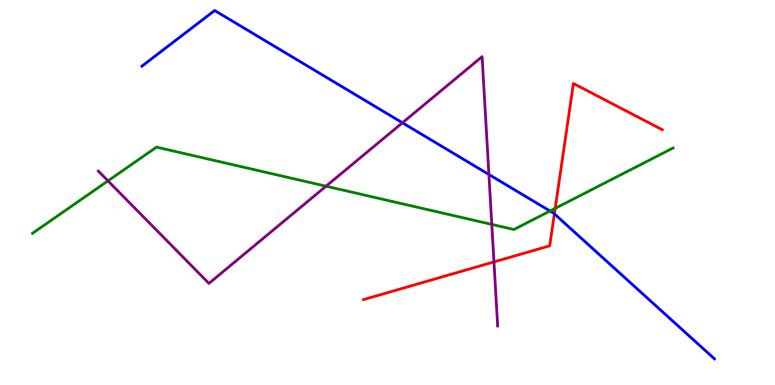[{'lines': ['blue', 'red'], 'intersections': [{'x': 7.15, 'y': 4.44}]}, {'lines': ['green', 'red'], 'intersections': [{'x': 7.16, 'y': 4.59}]}, {'lines': ['purple', 'red'], 'intersections': [{'x': 6.37, 'y': 3.2}]}, {'lines': ['blue', 'green'], 'intersections': [{'x': 7.1, 'y': 4.52}]}, {'lines': ['blue', 'purple'], 'intersections': [{'x': 5.19, 'y': 6.81}, {'x': 6.31, 'y': 5.47}]}, {'lines': ['green', 'purple'], 'intersections': [{'x': 1.39, 'y': 5.3}, {'x': 4.21, 'y': 5.16}, {'x': 6.35, 'y': 4.17}]}]